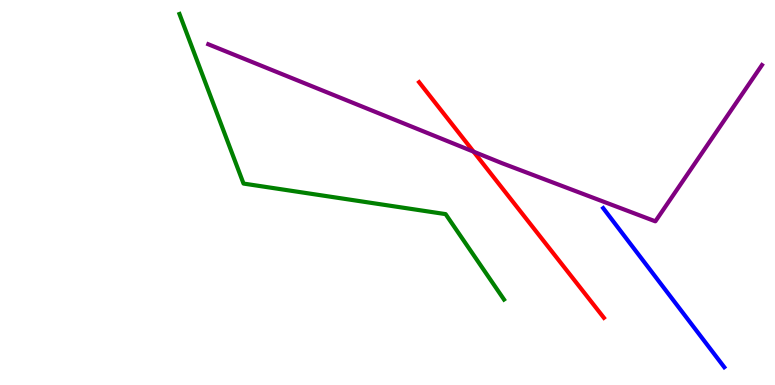[{'lines': ['blue', 'red'], 'intersections': []}, {'lines': ['green', 'red'], 'intersections': []}, {'lines': ['purple', 'red'], 'intersections': [{'x': 6.11, 'y': 6.06}]}, {'lines': ['blue', 'green'], 'intersections': []}, {'lines': ['blue', 'purple'], 'intersections': []}, {'lines': ['green', 'purple'], 'intersections': []}]